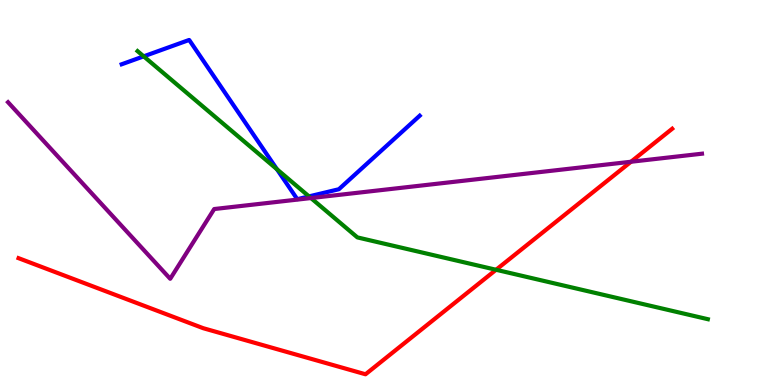[{'lines': ['blue', 'red'], 'intersections': []}, {'lines': ['green', 'red'], 'intersections': [{'x': 6.4, 'y': 2.99}]}, {'lines': ['purple', 'red'], 'intersections': [{'x': 8.14, 'y': 5.8}]}, {'lines': ['blue', 'green'], 'intersections': [{'x': 1.85, 'y': 8.54}, {'x': 3.57, 'y': 5.6}, {'x': 3.99, 'y': 4.9}]}, {'lines': ['blue', 'purple'], 'intersections': []}, {'lines': ['green', 'purple'], 'intersections': [{'x': 4.01, 'y': 4.86}]}]